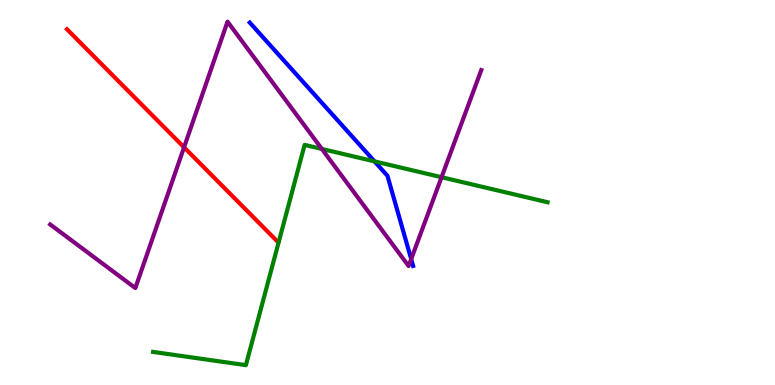[{'lines': ['blue', 'red'], 'intersections': []}, {'lines': ['green', 'red'], 'intersections': []}, {'lines': ['purple', 'red'], 'intersections': [{'x': 2.37, 'y': 6.17}]}, {'lines': ['blue', 'green'], 'intersections': [{'x': 4.83, 'y': 5.81}]}, {'lines': ['blue', 'purple'], 'intersections': [{'x': 5.31, 'y': 3.27}]}, {'lines': ['green', 'purple'], 'intersections': [{'x': 4.15, 'y': 6.13}, {'x': 5.7, 'y': 5.4}]}]